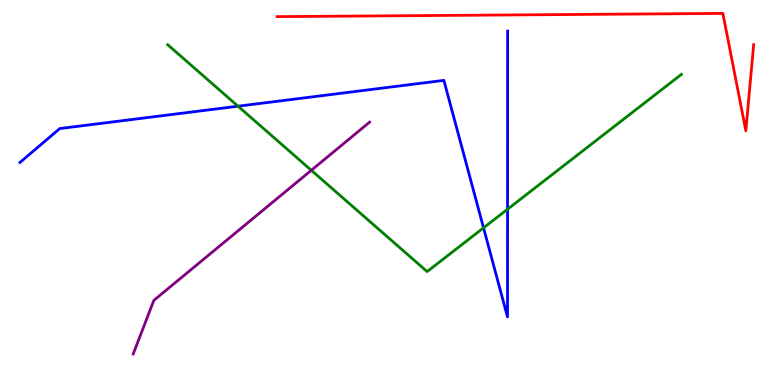[{'lines': ['blue', 'red'], 'intersections': []}, {'lines': ['green', 'red'], 'intersections': []}, {'lines': ['purple', 'red'], 'intersections': []}, {'lines': ['blue', 'green'], 'intersections': [{'x': 3.07, 'y': 7.24}, {'x': 6.24, 'y': 4.08}, {'x': 6.55, 'y': 4.57}]}, {'lines': ['blue', 'purple'], 'intersections': []}, {'lines': ['green', 'purple'], 'intersections': [{'x': 4.02, 'y': 5.58}]}]